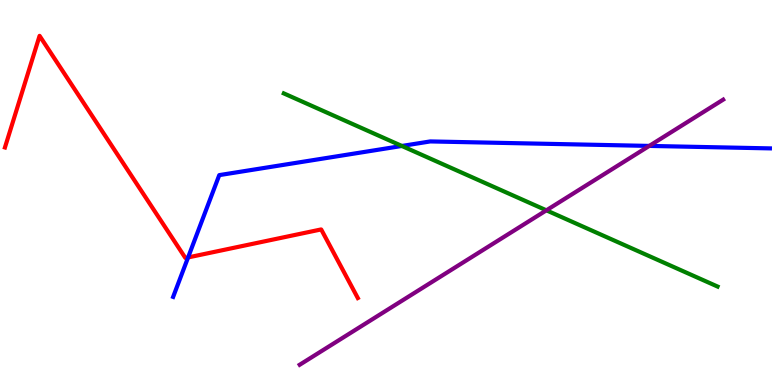[{'lines': ['blue', 'red'], 'intersections': [{'x': 2.43, 'y': 3.31}]}, {'lines': ['green', 'red'], 'intersections': []}, {'lines': ['purple', 'red'], 'intersections': []}, {'lines': ['blue', 'green'], 'intersections': [{'x': 5.19, 'y': 6.21}]}, {'lines': ['blue', 'purple'], 'intersections': [{'x': 8.38, 'y': 6.21}]}, {'lines': ['green', 'purple'], 'intersections': [{'x': 7.05, 'y': 4.54}]}]